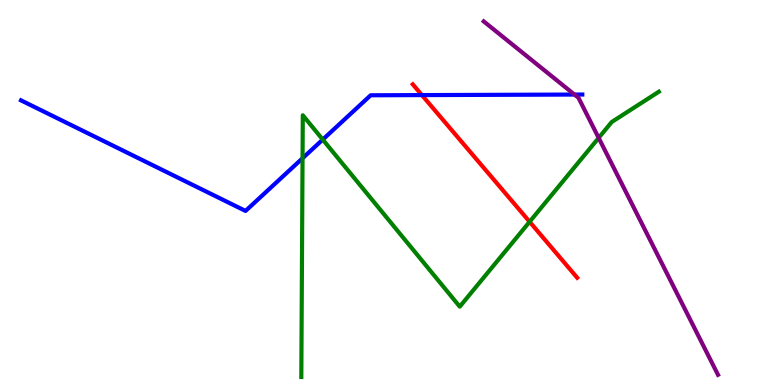[{'lines': ['blue', 'red'], 'intersections': [{'x': 5.44, 'y': 7.53}]}, {'lines': ['green', 'red'], 'intersections': [{'x': 6.83, 'y': 4.24}]}, {'lines': ['purple', 'red'], 'intersections': []}, {'lines': ['blue', 'green'], 'intersections': [{'x': 3.9, 'y': 5.89}, {'x': 4.16, 'y': 6.37}]}, {'lines': ['blue', 'purple'], 'intersections': [{'x': 7.41, 'y': 7.54}]}, {'lines': ['green', 'purple'], 'intersections': [{'x': 7.72, 'y': 6.42}]}]